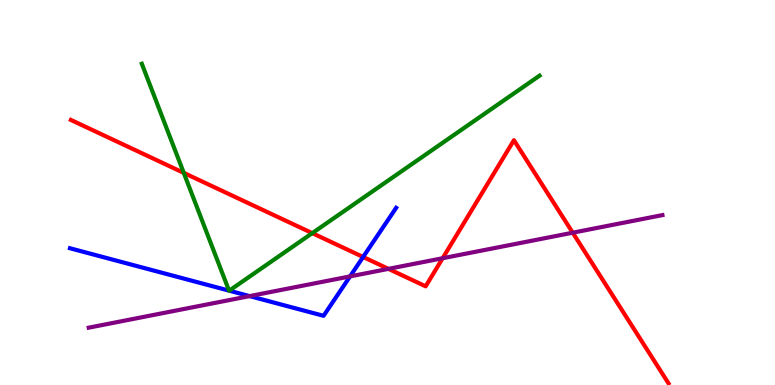[{'lines': ['blue', 'red'], 'intersections': [{'x': 4.69, 'y': 3.33}]}, {'lines': ['green', 'red'], 'intersections': [{'x': 2.37, 'y': 5.51}, {'x': 4.03, 'y': 3.94}]}, {'lines': ['purple', 'red'], 'intersections': [{'x': 5.01, 'y': 3.02}, {'x': 5.71, 'y': 3.29}, {'x': 7.39, 'y': 3.96}]}, {'lines': ['blue', 'green'], 'intersections': [{'x': 2.96, 'y': 2.45}, {'x': 2.96, 'y': 2.45}]}, {'lines': ['blue', 'purple'], 'intersections': [{'x': 3.22, 'y': 2.31}, {'x': 4.52, 'y': 2.82}]}, {'lines': ['green', 'purple'], 'intersections': []}]